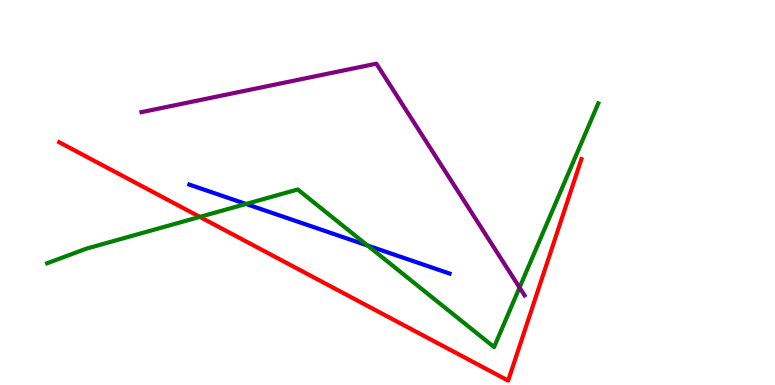[{'lines': ['blue', 'red'], 'intersections': []}, {'lines': ['green', 'red'], 'intersections': [{'x': 2.58, 'y': 4.37}]}, {'lines': ['purple', 'red'], 'intersections': []}, {'lines': ['blue', 'green'], 'intersections': [{'x': 3.17, 'y': 4.7}, {'x': 4.74, 'y': 3.62}]}, {'lines': ['blue', 'purple'], 'intersections': []}, {'lines': ['green', 'purple'], 'intersections': [{'x': 6.7, 'y': 2.53}]}]